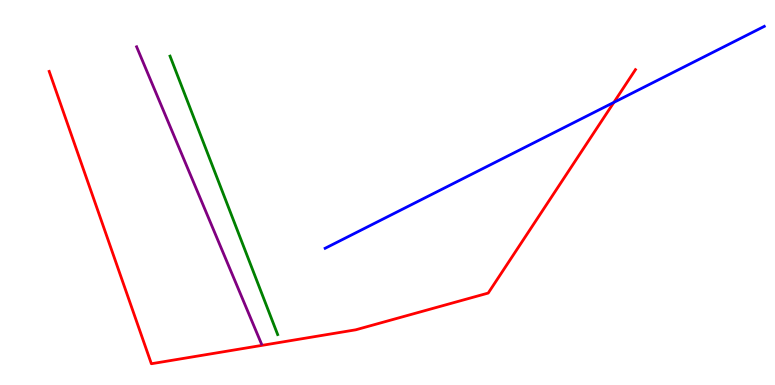[{'lines': ['blue', 'red'], 'intersections': [{'x': 7.92, 'y': 7.34}]}, {'lines': ['green', 'red'], 'intersections': []}, {'lines': ['purple', 'red'], 'intersections': []}, {'lines': ['blue', 'green'], 'intersections': []}, {'lines': ['blue', 'purple'], 'intersections': []}, {'lines': ['green', 'purple'], 'intersections': []}]